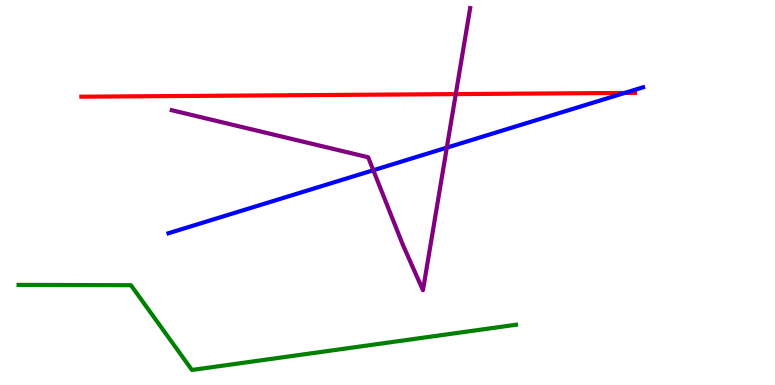[{'lines': ['blue', 'red'], 'intersections': [{'x': 8.06, 'y': 7.59}]}, {'lines': ['green', 'red'], 'intersections': []}, {'lines': ['purple', 'red'], 'intersections': [{'x': 5.88, 'y': 7.56}]}, {'lines': ['blue', 'green'], 'intersections': []}, {'lines': ['blue', 'purple'], 'intersections': [{'x': 4.82, 'y': 5.58}, {'x': 5.77, 'y': 6.17}]}, {'lines': ['green', 'purple'], 'intersections': []}]